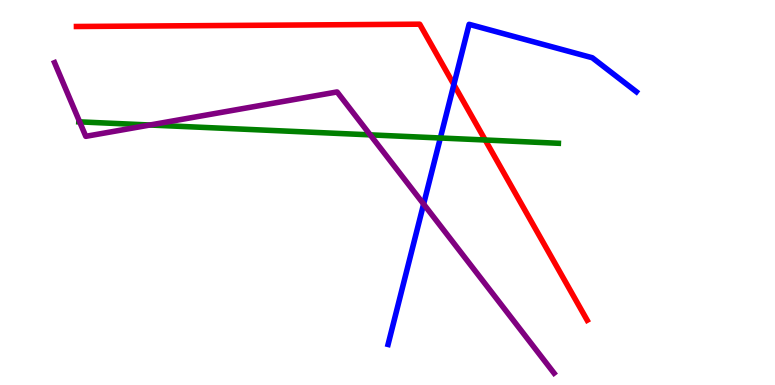[{'lines': ['blue', 'red'], 'intersections': [{'x': 5.86, 'y': 7.8}]}, {'lines': ['green', 'red'], 'intersections': [{'x': 6.26, 'y': 6.36}]}, {'lines': ['purple', 'red'], 'intersections': []}, {'lines': ['blue', 'green'], 'intersections': [{'x': 5.68, 'y': 6.42}]}, {'lines': ['blue', 'purple'], 'intersections': [{'x': 5.47, 'y': 4.7}]}, {'lines': ['green', 'purple'], 'intersections': [{'x': 1.03, 'y': 6.83}, {'x': 1.93, 'y': 6.75}, {'x': 4.78, 'y': 6.5}]}]